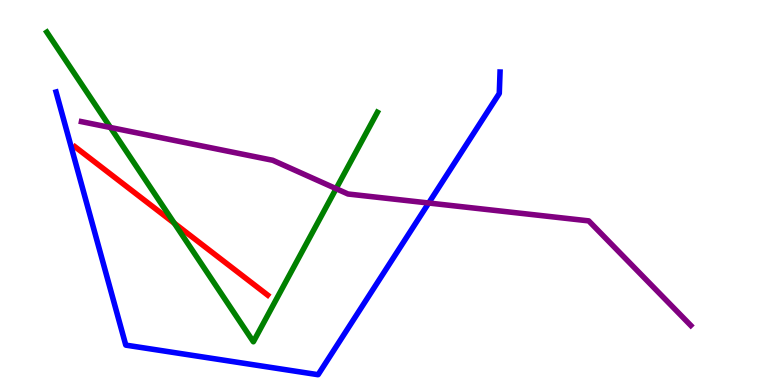[{'lines': ['blue', 'red'], 'intersections': []}, {'lines': ['green', 'red'], 'intersections': [{'x': 2.25, 'y': 4.2}]}, {'lines': ['purple', 'red'], 'intersections': []}, {'lines': ['blue', 'green'], 'intersections': []}, {'lines': ['blue', 'purple'], 'intersections': [{'x': 5.53, 'y': 4.73}]}, {'lines': ['green', 'purple'], 'intersections': [{'x': 1.42, 'y': 6.69}, {'x': 4.34, 'y': 5.1}]}]